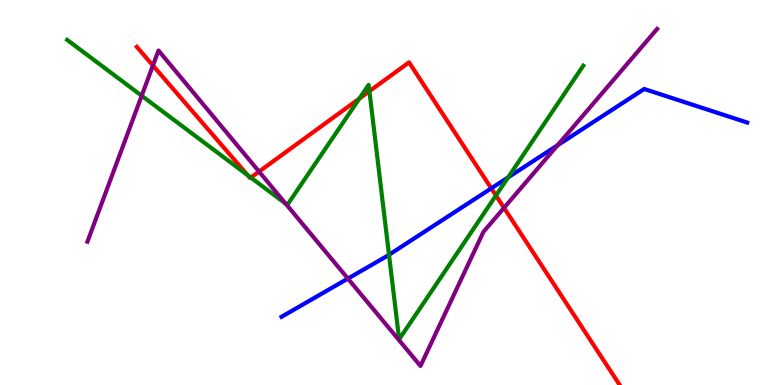[{'lines': ['blue', 'red'], 'intersections': [{'x': 6.34, 'y': 5.11}]}, {'lines': ['green', 'red'], 'intersections': [{'x': 3.2, 'y': 5.45}, {'x': 3.24, 'y': 5.39}, {'x': 4.64, 'y': 7.44}, {'x': 4.77, 'y': 7.63}, {'x': 6.4, 'y': 4.92}]}, {'lines': ['purple', 'red'], 'intersections': [{'x': 1.97, 'y': 8.3}, {'x': 3.34, 'y': 5.54}, {'x': 6.5, 'y': 4.6}]}, {'lines': ['blue', 'green'], 'intersections': [{'x': 5.02, 'y': 3.38}, {'x': 6.56, 'y': 5.39}]}, {'lines': ['blue', 'purple'], 'intersections': [{'x': 4.49, 'y': 2.76}, {'x': 7.19, 'y': 6.23}]}, {'lines': ['green', 'purple'], 'intersections': [{'x': 1.83, 'y': 7.51}, {'x': 3.69, 'y': 4.71}]}]